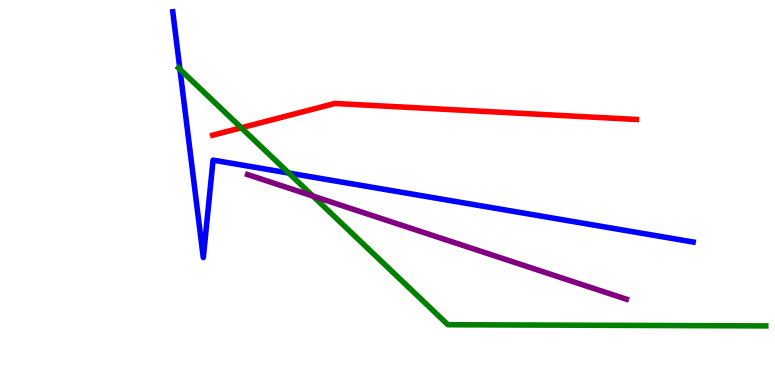[{'lines': ['blue', 'red'], 'intersections': []}, {'lines': ['green', 'red'], 'intersections': [{'x': 3.11, 'y': 6.68}]}, {'lines': ['purple', 'red'], 'intersections': []}, {'lines': ['blue', 'green'], 'intersections': [{'x': 2.32, 'y': 8.2}, {'x': 3.73, 'y': 5.51}]}, {'lines': ['blue', 'purple'], 'intersections': []}, {'lines': ['green', 'purple'], 'intersections': [{'x': 4.04, 'y': 4.91}]}]